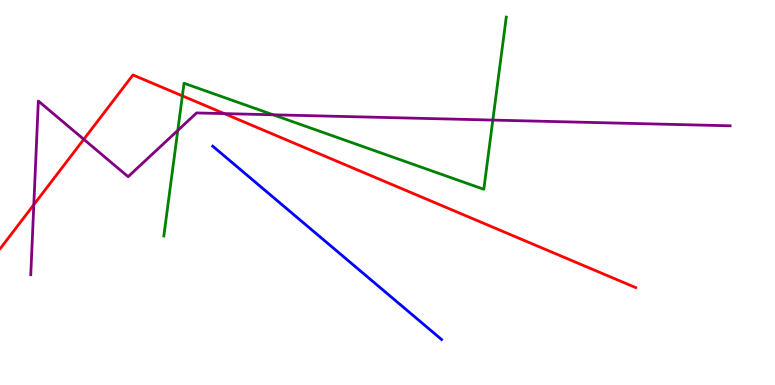[{'lines': ['blue', 'red'], 'intersections': []}, {'lines': ['green', 'red'], 'intersections': [{'x': 2.35, 'y': 7.51}]}, {'lines': ['purple', 'red'], 'intersections': [{'x': 0.436, 'y': 4.68}, {'x': 1.08, 'y': 6.38}, {'x': 2.89, 'y': 7.05}]}, {'lines': ['blue', 'green'], 'intersections': []}, {'lines': ['blue', 'purple'], 'intersections': []}, {'lines': ['green', 'purple'], 'intersections': [{'x': 2.29, 'y': 6.61}, {'x': 3.52, 'y': 7.02}, {'x': 6.36, 'y': 6.88}]}]